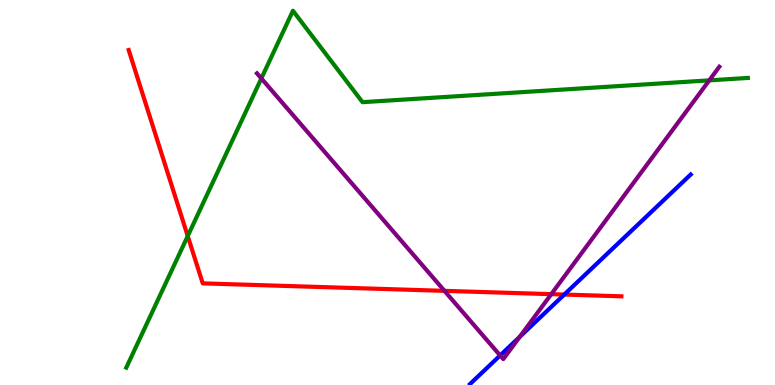[{'lines': ['blue', 'red'], 'intersections': [{'x': 7.28, 'y': 2.35}]}, {'lines': ['green', 'red'], 'intersections': [{'x': 2.42, 'y': 3.87}]}, {'lines': ['purple', 'red'], 'intersections': [{'x': 5.74, 'y': 2.45}, {'x': 7.11, 'y': 2.36}]}, {'lines': ['blue', 'green'], 'intersections': []}, {'lines': ['blue', 'purple'], 'intersections': [{'x': 6.45, 'y': 0.768}, {'x': 6.71, 'y': 1.25}]}, {'lines': ['green', 'purple'], 'intersections': [{'x': 3.37, 'y': 7.96}, {'x': 9.15, 'y': 7.91}]}]